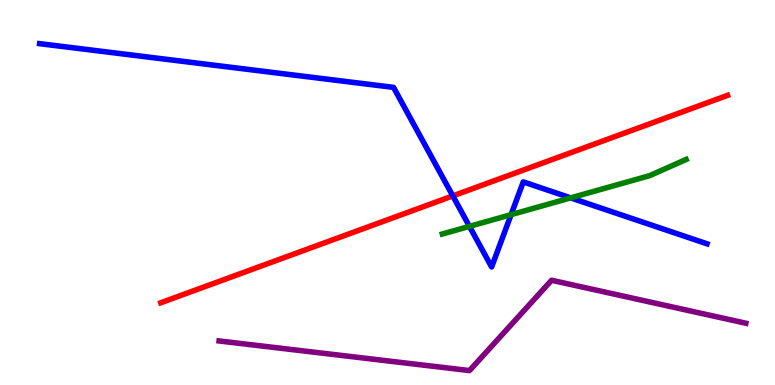[{'lines': ['blue', 'red'], 'intersections': [{'x': 5.84, 'y': 4.91}]}, {'lines': ['green', 'red'], 'intersections': []}, {'lines': ['purple', 'red'], 'intersections': []}, {'lines': ['blue', 'green'], 'intersections': [{'x': 6.06, 'y': 4.12}, {'x': 6.59, 'y': 4.42}, {'x': 7.36, 'y': 4.86}]}, {'lines': ['blue', 'purple'], 'intersections': []}, {'lines': ['green', 'purple'], 'intersections': []}]